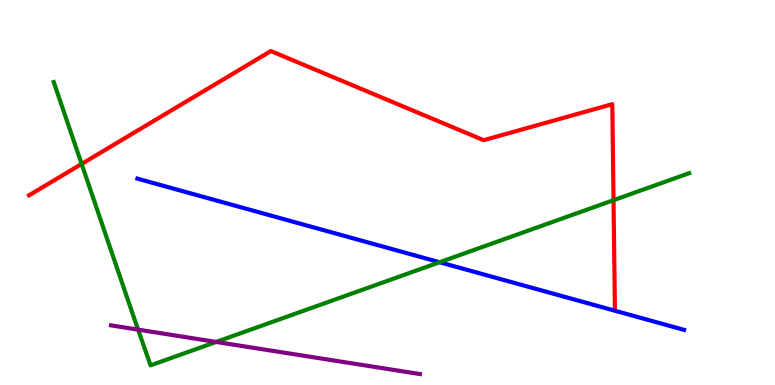[{'lines': ['blue', 'red'], 'intersections': []}, {'lines': ['green', 'red'], 'intersections': [{'x': 1.05, 'y': 5.74}, {'x': 7.92, 'y': 4.8}]}, {'lines': ['purple', 'red'], 'intersections': []}, {'lines': ['blue', 'green'], 'intersections': [{'x': 5.67, 'y': 3.19}]}, {'lines': ['blue', 'purple'], 'intersections': []}, {'lines': ['green', 'purple'], 'intersections': [{'x': 1.78, 'y': 1.44}, {'x': 2.79, 'y': 1.12}]}]